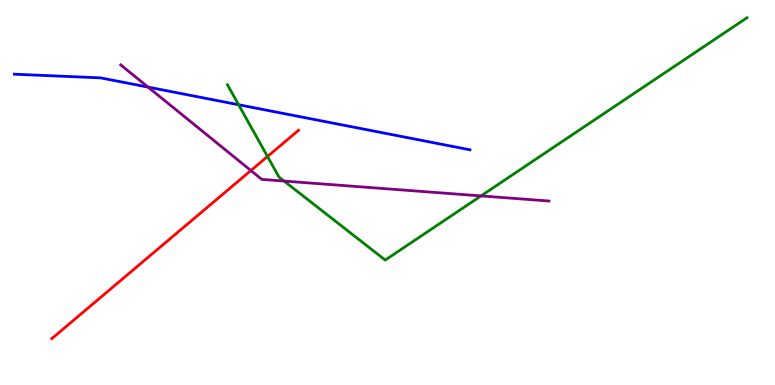[{'lines': ['blue', 'red'], 'intersections': []}, {'lines': ['green', 'red'], 'intersections': [{'x': 3.45, 'y': 5.94}]}, {'lines': ['purple', 'red'], 'intersections': [{'x': 3.24, 'y': 5.57}]}, {'lines': ['blue', 'green'], 'intersections': [{'x': 3.08, 'y': 7.28}]}, {'lines': ['blue', 'purple'], 'intersections': [{'x': 1.91, 'y': 7.74}]}, {'lines': ['green', 'purple'], 'intersections': [{'x': 3.67, 'y': 5.3}, {'x': 6.21, 'y': 4.91}]}]